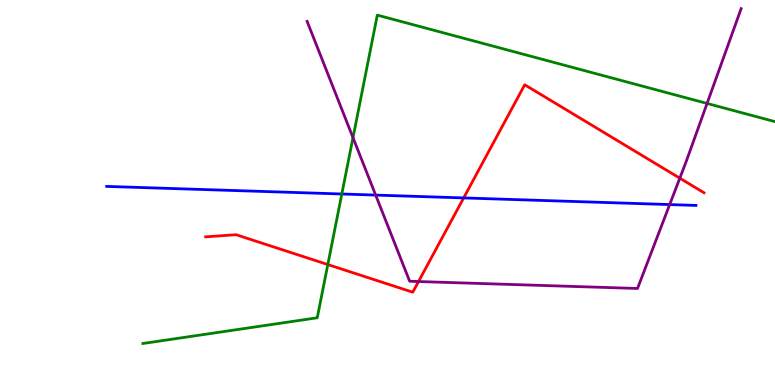[{'lines': ['blue', 'red'], 'intersections': [{'x': 5.98, 'y': 4.86}]}, {'lines': ['green', 'red'], 'intersections': [{'x': 4.23, 'y': 3.13}]}, {'lines': ['purple', 'red'], 'intersections': [{'x': 5.4, 'y': 2.69}, {'x': 8.77, 'y': 5.37}]}, {'lines': ['blue', 'green'], 'intersections': [{'x': 4.41, 'y': 4.96}]}, {'lines': ['blue', 'purple'], 'intersections': [{'x': 4.85, 'y': 4.93}, {'x': 8.64, 'y': 4.69}]}, {'lines': ['green', 'purple'], 'intersections': [{'x': 4.55, 'y': 6.42}, {'x': 9.12, 'y': 7.31}]}]